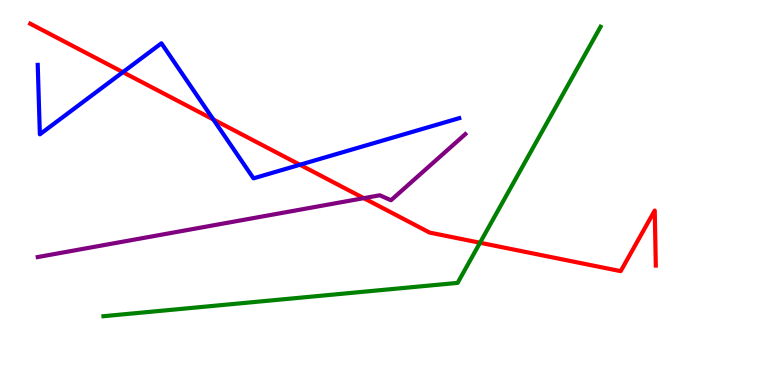[{'lines': ['blue', 'red'], 'intersections': [{'x': 1.59, 'y': 8.13}, {'x': 2.75, 'y': 6.9}, {'x': 3.87, 'y': 5.72}]}, {'lines': ['green', 'red'], 'intersections': [{'x': 6.19, 'y': 3.69}]}, {'lines': ['purple', 'red'], 'intersections': [{'x': 4.69, 'y': 4.85}]}, {'lines': ['blue', 'green'], 'intersections': []}, {'lines': ['blue', 'purple'], 'intersections': []}, {'lines': ['green', 'purple'], 'intersections': []}]